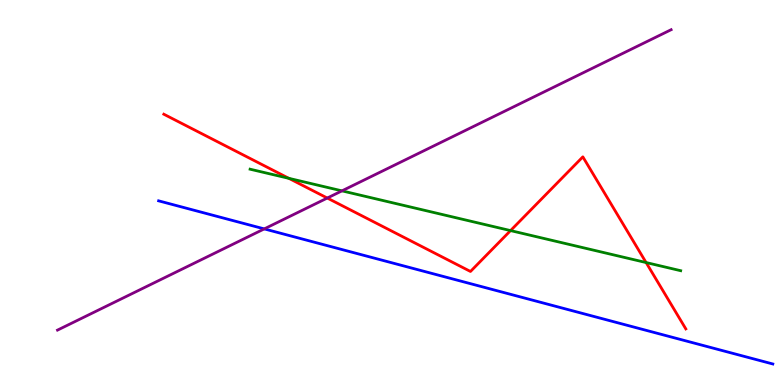[{'lines': ['blue', 'red'], 'intersections': []}, {'lines': ['green', 'red'], 'intersections': [{'x': 3.73, 'y': 5.37}, {'x': 6.59, 'y': 4.01}, {'x': 8.34, 'y': 3.18}]}, {'lines': ['purple', 'red'], 'intersections': [{'x': 4.22, 'y': 4.86}]}, {'lines': ['blue', 'green'], 'intersections': []}, {'lines': ['blue', 'purple'], 'intersections': [{'x': 3.41, 'y': 4.05}]}, {'lines': ['green', 'purple'], 'intersections': [{'x': 4.41, 'y': 5.04}]}]